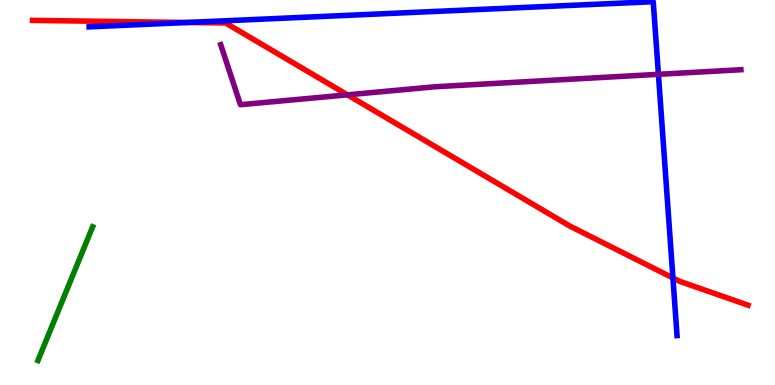[{'lines': ['blue', 'red'], 'intersections': [{'x': 2.42, 'y': 9.42}, {'x': 8.68, 'y': 2.78}]}, {'lines': ['green', 'red'], 'intersections': []}, {'lines': ['purple', 'red'], 'intersections': [{'x': 4.48, 'y': 7.54}]}, {'lines': ['blue', 'green'], 'intersections': []}, {'lines': ['blue', 'purple'], 'intersections': [{'x': 8.5, 'y': 8.07}]}, {'lines': ['green', 'purple'], 'intersections': []}]